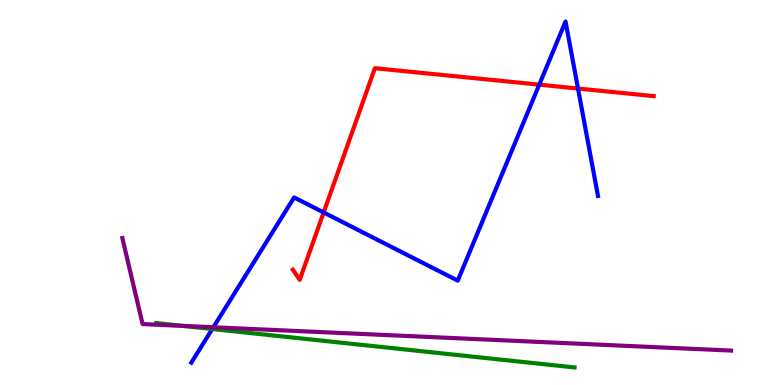[{'lines': ['blue', 'red'], 'intersections': [{'x': 4.18, 'y': 4.48}, {'x': 6.96, 'y': 7.8}, {'x': 7.46, 'y': 7.7}]}, {'lines': ['green', 'red'], 'intersections': []}, {'lines': ['purple', 'red'], 'intersections': []}, {'lines': ['blue', 'green'], 'intersections': [{'x': 2.74, 'y': 1.45}]}, {'lines': ['blue', 'purple'], 'intersections': [{'x': 2.75, 'y': 1.5}]}, {'lines': ['green', 'purple'], 'intersections': [{'x': 2.35, 'y': 1.54}]}]